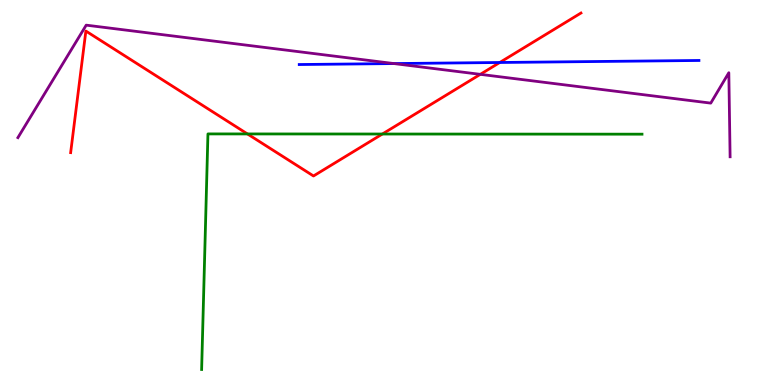[{'lines': ['blue', 'red'], 'intersections': [{'x': 6.45, 'y': 8.38}]}, {'lines': ['green', 'red'], 'intersections': [{'x': 3.19, 'y': 6.52}, {'x': 4.93, 'y': 6.52}]}, {'lines': ['purple', 'red'], 'intersections': [{'x': 6.2, 'y': 8.07}]}, {'lines': ['blue', 'green'], 'intersections': []}, {'lines': ['blue', 'purple'], 'intersections': [{'x': 5.08, 'y': 8.35}]}, {'lines': ['green', 'purple'], 'intersections': []}]